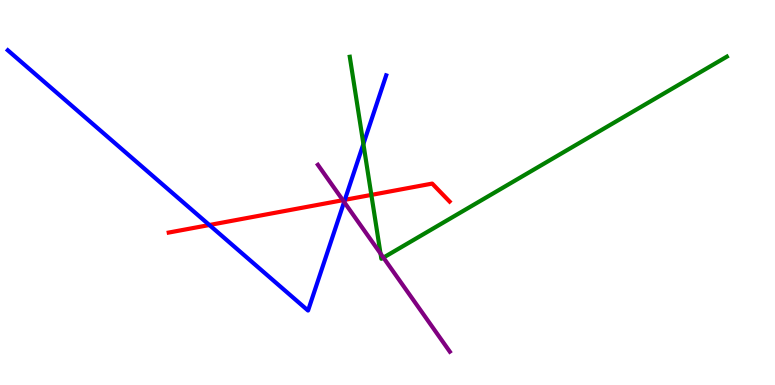[{'lines': ['blue', 'red'], 'intersections': [{'x': 2.7, 'y': 4.16}, {'x': 4.45, 'y': 4.81}]}, {'lines': ['green', 'red'], 'intersections': [{'x': 4.79, 'y': 4.94}]}, {'lines': ['purple', 'red'], 'intersections': [{'x': 4.42, 'y': 4.8}]}, {'lines': ['blue', 'green'], 'intersections': [{'x': 4.69, 'y': 6.26}]}, {'lines': ['blue', 'purple'], 'intersections': [{'x': 4.44, 'y': 4.75}]}, {'lines': ['green', 'purple'], 'intersections': [{'x': 4.91, 'y': 3.41}, {'x': 4.95, 'y': 3.31}]}]